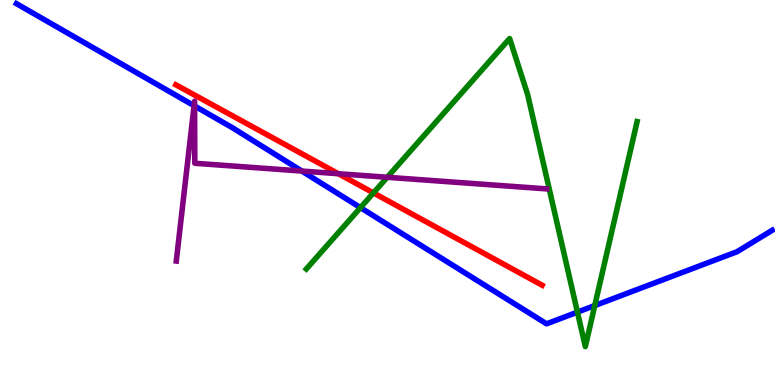[{'lines': ['blue', 'red'], 'intersections': []}, {'lines': ['green', 'red'], 'intersections': [{'x': 4.82, 'y': 4.99}]}, {'lines': ['purple', 'red'], 'intersections': [{'x': 4.37, 'y': 5.49}]}, {'lines': ['blue', 'green'], 'intersections': [{'x': 4.65, 'y': 4.61}, {'x': 7.45, 'y': 1.89}, {'x': 7.67, 'y': 2.06}]}, {'lines': ['blue', 'purple'], 'intersections': [{'x': 2.5, 'y': 7.25}, {'x': 2.51, 'y': 7.25}, {'x': 3.89, 'y': 5.56}]}, {'lines': ['green', 'purple'], 'intersections': [{'x': 5.0, 'y': 5.4}]}]